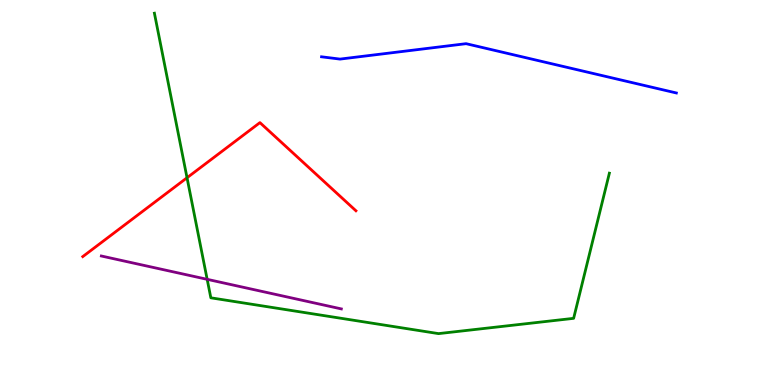[{'lines': ['blue', 'red'], 'intersections': []}, {'lines': ['green', 'red'], 'intersections': [{'x': 2.41, 'y': 5.38}]}, {'lines': ['purple', 'red'], 'intersections': []}, {'lines': ['blue', 'green'], 'intersections': []}, {'lines': ['blue', 'purple'], 'intersections': []}, {'lines': ['green', 'purple'], 'intersections': [{'x': 2.67, 'y': 2.74}]}]